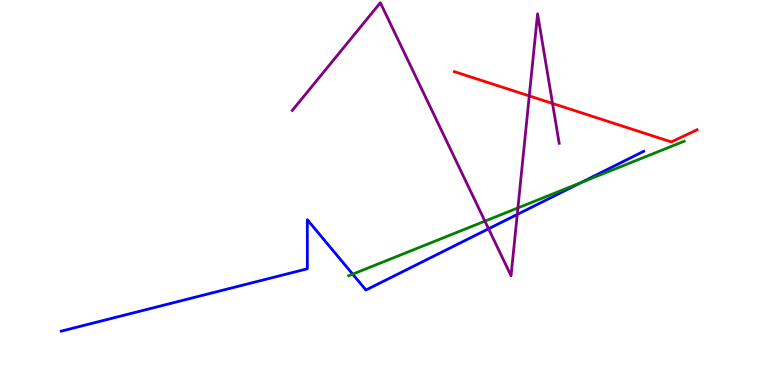[{'lines': ['blue', 'red'], 'intersections': []}, {'lines': ['green', 'red'], 'intersections': []}, {'lines': ['purple', 'red'], 'intersections': [{'x': 6.83, 'y': 7.51}, {'x': 7.13, 'y': 7.31}]}, {'lines': ['blue', 'green'], 'intersections': [{'x': 4.55, 'y': 2.88}, {'x': 7.5, 'y': 5.26}]}, {'lines': ['blue', 'purple'], 'intersections': [{'x': 6.3, 'y': 4.06}, {'x': 6.67, 'y': 4.43}]}, {'lines': ['green', 'purple'], 'intersections': [{'x': 6.26, 'y': 4.26}, {'x': 6.68, 'y': 4.6}]}]